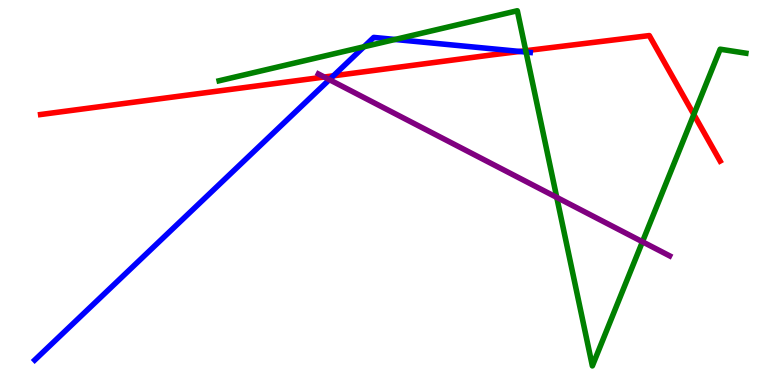[{'lines': ['blue', 'red'], 'intersections': [{'x': 4.3, 'y': 8.03}, {'x': 6.71, 'y': 8.66}]}, {'lines': ['green', 'red'], 'intersections': [{'x': 6.78, 'y': 8.68}, {'x': 8.95, 'y': 7.03}]}, {'lines': ['purple', 'red'], 'intersections': [{'x': 4.18, 'y': 8.0}]}, {'lines': ['blue', 'green'], 'intersections': [{'x': 4.7, 'y': 8.79}, {'x': 5.1, 'y': 8.97}, {'x': 6.79, 'y': 8.65}]}, {'lines': ['blue', 'purple'], 'intersections': [{'x': 4.25, 'y': 7.93}]}, {'lines': ['green', 'purple'], 'intersections': [{'x': 7.18, 'y': 4.87}, {'x': 8.29, 'y': 3.72}]}]